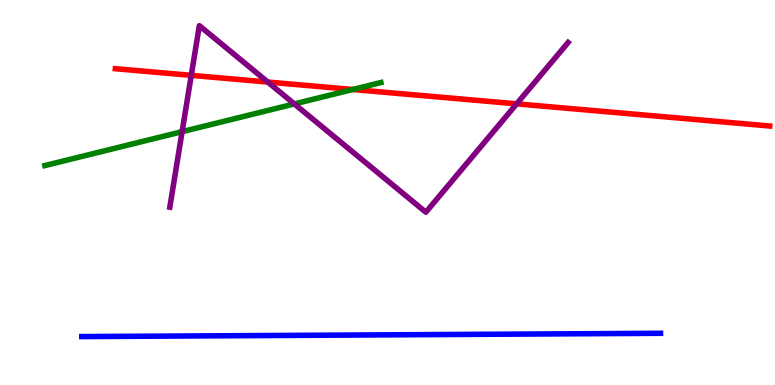[{'lines': ['blue', 'red'], 'intersections': []}, {'lines': ['green', 'red'], 'intersections': [{'x': 4.55, 'y': 7.68}]}, {'lines': ['purple', 'red'], 'intersections': [{'x': 2.47, 'y': 8.04}, {'x': 3.46, 'y': 7.87}, {'x': 6.67, 'y': 7.3}]}, {'lines': ['blue', 'green'], 'intersections': []}, {'lines': ['blue', 'purple'], 'intersections': []}, {'lines': ['green', 'purple'], 'intersections': [{'x': 2.35, 'y': 6.58}, {'x': 3.8, 'y': 7.3}]}]